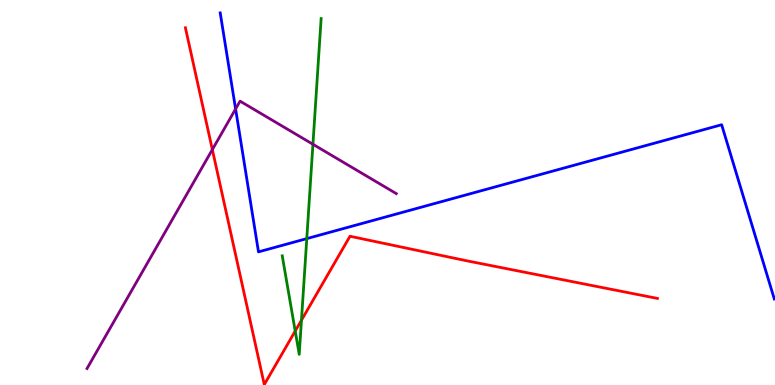[{'lines': ['blue', 'red'], 'intersections': []}, {'lines': ['green', 'red'], 'intersections': [{'x': 3.81, 'y': 1.4}, {'x': 3.89, 'y': 1.68}]}, {'lines': ['purple', 'red'], 'intersections': [{'x': 2.74, 'y': 6.11}]}, {'lines': ['blue', 'green'], 'intersections': [{'x': 3.96, 'y': 3.8}]}, {'lines': ['blue', 'purple'], 'intersections': [{'x': 3.04, 'y': 7.17}]}, {'lines': ['green', 'purple'], 'intersections': [{'x': 4.04, 'y': 6.25}]}]